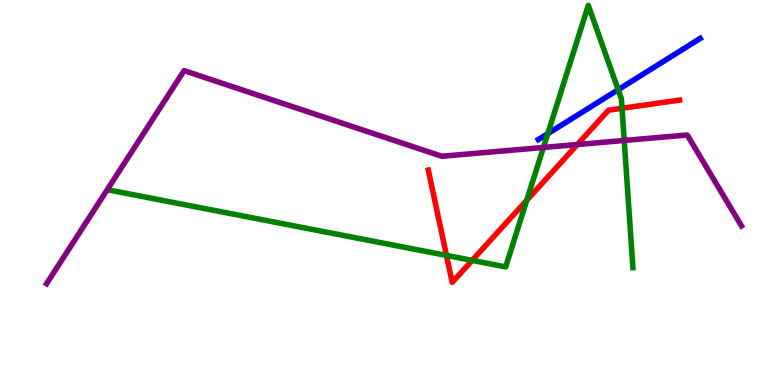[{'lines': ['blue', 'red'], 'intersections': []}, {'lines': ['green', 'red'], 'intersections': [{'x': 5.76, 'y': 3.37}, {'x': 6.09, 'y': 3.24}, {'x': 6.8, 'y': 4.8}, {'x': 8.03, 'y': 7.19}]}, {'lines': ['purple', 'red'], 'intersections': [{'x': 7.45, 'y': 6.25}]}, {'lines': ['blue', 'green'], 'intersections': [{'x': 7.07, 'y': 6.53}, {'x': 7.98, 'y': 7.67}]}, {'lines': ['blue', 'purple'], 'intersections': []}, {'lines': ['green', 'purple'], 'intersections': [{'x': 7.01, 'y': 6.17}, {'x': 8.05, 'y': 6.35}]}]